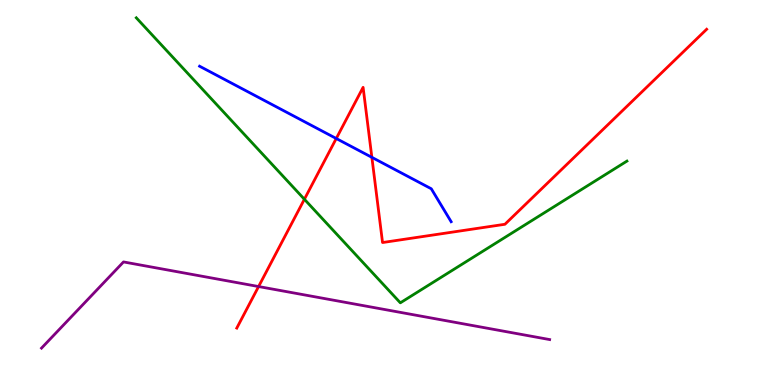[{'lines': ['blue', 'red'], 'intersections': [{'x': 4.34, 'y': 6.4}, {'x': 4.8, 'y': 5.91}]}, {'lines': ['green', 'red'], 'intersections': [{'x': 3.93, 'y': 4.82}]}, {'lines': ['purple', 'red'], 'intersections': [{'x': 3.34, 'y': 2.56}]}, {'lines': ['blue', 'green'], 'intersections': []}, {'lines': ['blue', 'purple'], 'intersections': []}, {'lines': ['green', 'purple'], 'intersections': []}]